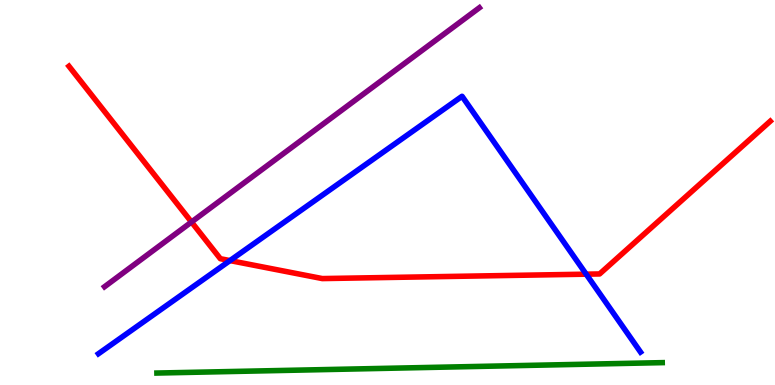[{'lines': ['blue', 'red'], 'intersections': [{'x': 2.97, 'y': 3.23}, {'x': 7.56, 'y': 2.88}]}, {'lines': ['green', 'red'], 'intersections': []}, {'lines': ['purple', 'red'], 'intersections': [{'x': 2.47, 'y': 4.23}]}, {'lines': ['blue', 'green'], 'intersections': []}, {'lines': ['blue', 'purple'], 'intersections': []}, {'lines': ['green', 'purple'], 'intersections': []}]